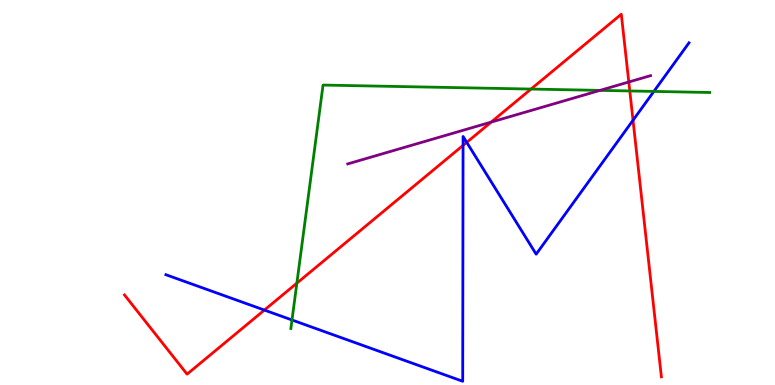[{'lines': ['blue', 'red'], 'intersections': [{'x': 3.41, 'y': 1.95}, {'x': 5.97, 'y': 6.22}, {'x': 6.02, 'y': 6.3}, {'x': 8.17, 'y': 6.88}]}, {'lines': ['green', 'red'], 'intersections': [{'x': 3.83, 'y': 2.65}, {'x': 6.85, 'y': 7.69}, {'x': 8.13, 'y': 7.64}]}, {'lines': ['purple', 'red'], 'intersections': [{'x': 6.34, 'y': 6.83}, {'x': 8.11, 'y': 7.87}]}, {'lines': ['blue', 'green'], 'intersections': [{'x': 3.77, 'y': 1.69}, {'x': 8.44, 'y': 7.63}]}, {'lines': ['blue', 'purple'], 'intersections': []}, {'lines': ['green', 'purple'], 'intersections': [{'x': 7.74, 'y': 7.65}]}]